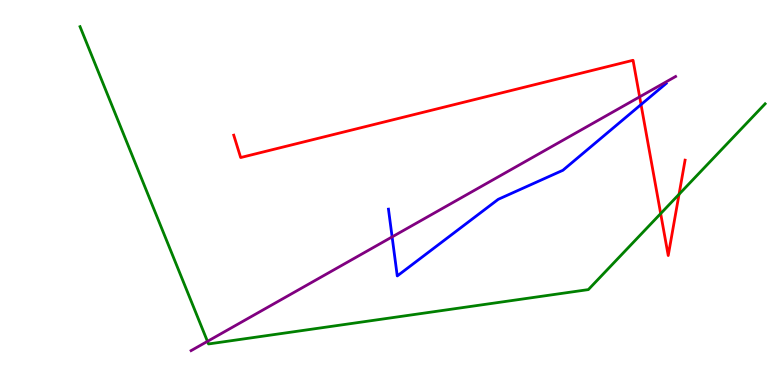[{'lines': ['blue', 'red'], 'intersections': [{'x': 8.27, 'y': 7.28}]}, {'lines': ['green', 'red'], 'intersections': [{'x': 8.52, 'y': 4.45}, {'x': 8.76, 'y': 4.95}]}, {'lines': ['purple', 'red'], 'intersections': [{'x': 8.25, 'y': 7.48}]}, {'lines': ['blue', 'green'], 'intersections': []}, {'lines': ['blue', 'purple'], 'intersections': [{'x': 5.06, 'y': 3.85}]}, {'lines': ['green', 'purple'], 'intersections': [{'x': 2.68, 'y': 1.13}]}]